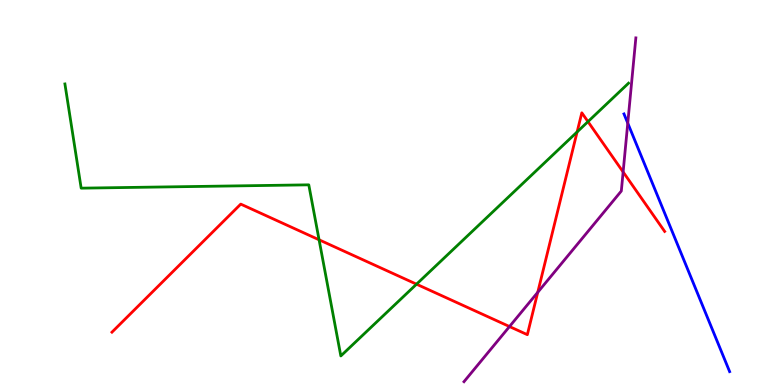[{'lines': ['blue', 'red'], 'intersections': []}, {'lines': ['green', 'red'], 'intersections': [{'x': 4.12, 'y': 3.77}, {'x': 5.37, 'y': 2.62}, {'x': 7.45, 'y': 6.57}, {'x': 7.59, 'y': 6.84}]}, {'lines': ['purple', 'red'], 'intersections': [{'x': 6.57, 'y': 1.52}, {'x': 6.94, 'y': 2.41}, {'x': 8.04, 'y': 5.53}]}, {'lines': ['blue', 'green'], 'intersections': []}, {'lines': ['blue', 'purple'], 'intersections': [{'x': 8.1, 'y': 6.8}]}, {'lines': ['green', 'purple'], 'intersections': []}]